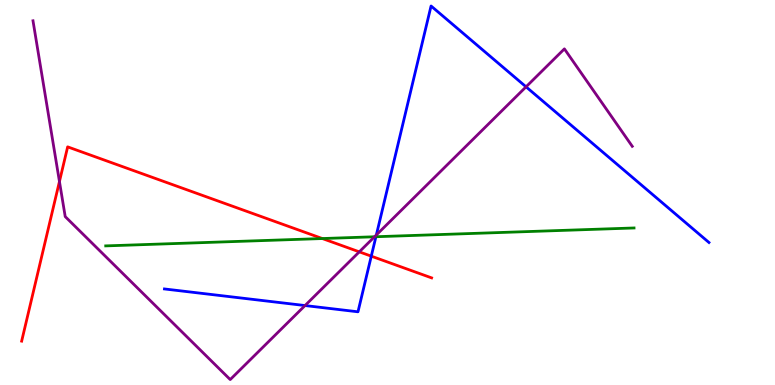[{'lines': ['blue', 'red'], 'intersections': [{'x': 4.79, 'y': 3.35}]}, {'lines': ['green', 'red'], 'intersections': [{'x': 4.16, 'y': 3.8}]}, {'lines': ['purple', 'red'], 'intersections': [{'x': 0.767, 'y': 5.28}, {'x': 4.64, 'y': 3.46}]}, {'lines': ['blue', 'green'], 'intersections': [{'x': 4.85, 'y': 3.85}]}, {'lines': ['blue', 'purple'], 'intersections': [{'x': 3.94, 'y': 2.06}, {'x': 4.86, 'y': 3.9}, {'x': 6.79, 'y': 7.74}]}, {'lines': ['green', 'purple'], 'intersections': [{'x': 4.83, 'y': 3.85}]}]